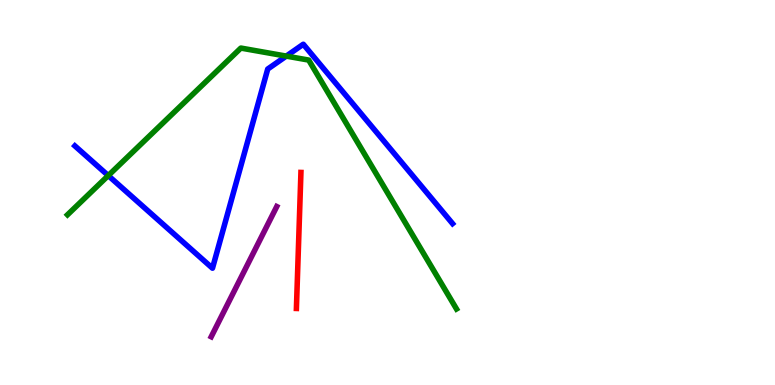[{'lines': ['blue', 'red'], 'intersections': []}, {'lines': ['green', 'red'], 'intersections': []}, {'lines': ['purple', 'red'], 'intersections': []}, {'lines': ['blue', 'green'], 'intersections': [{'x': 1.4, 'y': 5.44}, {'x': 3.69, 'y': 8.54}]}, {'lines': ['blue', 'purple'], 'intersections': []}, {'lines': ['green', 'purple'], 'intersections': []}]